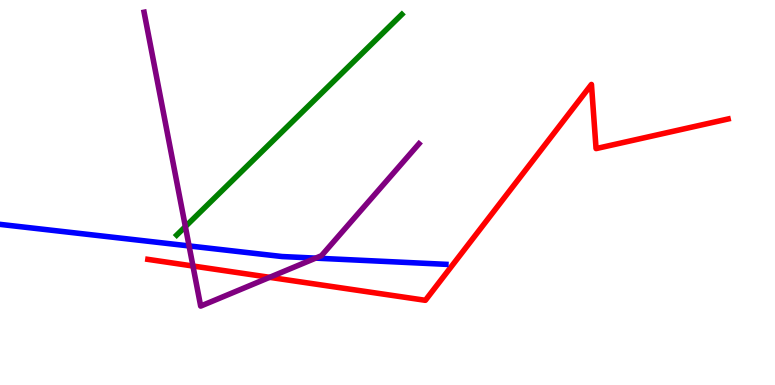[{'lines': ['blue', 'red'], 'intersections': []}, {'lines': ['green', 'red'], 'intersections': []}, {'lines': ['purple', 'red'], 'intersections': [{'x': 2.49, 'y': 3.09}, {'x': 3.48, 'y': 2.8}]}, {'lines': ['blue', 'green'], 'intersections': []}, {'lines': ['blue', 'purple'], 'intersections': [{'x': 2.44, 'y': 3.61}, {'x': 4.07, 'y': 3.3}]}, {'lines': ['green', 'purple'], 'intersections': [{'x': 2.39, 'y': 4.11}]}]